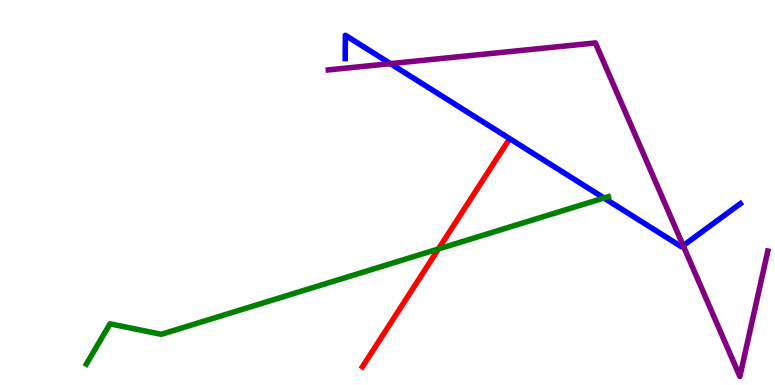[{'lines': ['blue', 'red'], 'intersections': []}, {'lines': ['green', 'red'], 'intersections': [{'x': 5.66, 'y': 3.53}]}, {'lines': ['purple', 'red'], 'intersections': []}, {'lines': ['blue', 'green'], 'intersections': [{'x': 7.79, 'y': 4.86}]}, {'lines': ['blue', 'purple'], 'intersections': [{'x': 5.04, 'y': 8.35}, {'x': 8.82, 'y': 3.62}]}, {'lines': ['green', 'purple'], 'intersections': []}]